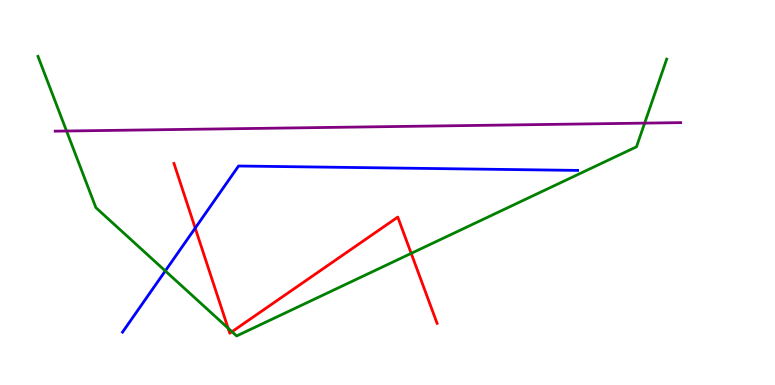[{'lines': ['blue', 'red'], 'intersections': [{'x': 2.52, 'y': 4.08}]}, {'lines': ['green', 'red'], 'intersections': [{'x': 2.94, 'y': 1.48}, {'x': 2.99, 'y': 1.38}, {'x': 5.31, 'y': 3.42}]}, {'lines': ['purple', 'red'], 'intersections': []}, {'lines': ['blue', 'green'], 'intersections': [{'x': 2.13, 'y': 2.96}]}, {'lines': ['blue', 'purple'], 'intersections': []}, {'lines': ['green', 'purple'], 'intersections': [{'x': 0.859, 'y': 6.6}, {'x': 8.32, 'y': 6.8}]}]